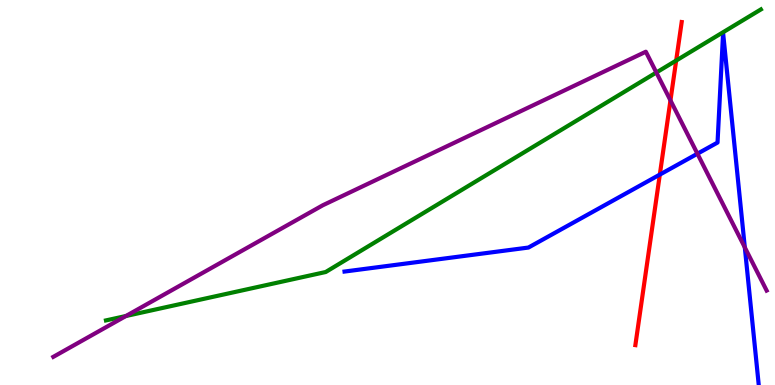[{'lines': ['blue', 'red'], 'intersections': [{'x': 8.51, 'y': 5.46}]}, {'lines': ['green', 'red'], 'intersections': [{'x': 8.72, 'y': 8.43}]}, {'lines': ['purple', 'red'], 'intersections': [{'x': 8.65, 'y': 7.39}]}, {'lines': ['blue', 'green'], 'intersections': []}, {'lines': ['blue', 'purple'], 'intersections': [{'x': 9.0, 'y': 6.01}, {'x': 9.61, 'y': 3.57}]}, {'lines': ['green', 'purple'], 'intersections': [{'x': 1.62, 'y': 1.79}, {'x': 8.47, 'y': 8.12}]}]